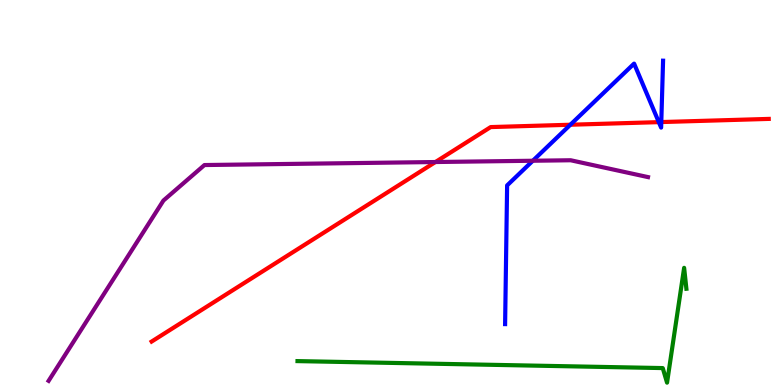[{'lines': ['blue', 'red'], 'intersections': [{'x': 7.36, 'y': 6.76}, {'x': 8.5, 'y': 6.83}, {'x': 8.53, 'y': 6.83}]}, {'lines': ['green', 'red'], 'intersections': []}, {'lines': ['purple', 'red'], 'intersections': [{'x': 5.62, 'y': 5.79}]}, {'lines': ['blue', 'green'], 'intersections': []}, {'lines': ['blue', 'purple'], 'intersections': [{'x': 6.88, 'y': 5.82}]}, {'lines': ['green', 'purple'], 'intersections': []}]